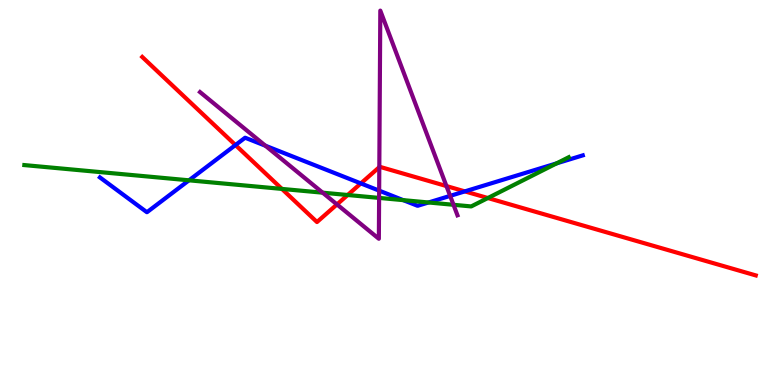[{'lines': ['blue', 'red'], 'intersections': [{'x': 3.04, 'y': 6.23}, {'x': 4.66, 'y': 5.24}, {'x': 6.0, 'y': 5.03}]}, {'lines': ['green', 'red'], 'intersections': [{'x': 3.64, 'y': 5.09}, {'x': 4.49, 'y': 4.94}, {'x': 6.29, 'y': 4.86}]}, {'lines': ['purple', 'red'], 'intersections': [{'x': 4.35, 'y': 4.69}, {'x': 4.89, 'y': 5.66}, {'x': 5.76, 'y': 5.17}]}, {'lines': ['blue', 'green'], 'intersections': [{'x': 2.44, 'y': 5.32}, {'x': 5.2, 'y': 4.8}, {'x': 5.53, 'y': 4.74}, {'x': 7.18, 'y': 5.76}]}, {'lines': ['blue', 'purple'], 'intersections': [{'x': 3.42, 'y': 6.21}, {'x': 4.89, 'y': 5.05}, {'x': 5.81, 'y': 4.91}]}, {'lines': ['green', 'purple'], 'intersections': [{'x': 4.16, 'y': 5.0}, {'x': 4.89, 'y': 4.86}, {'x': 5.85, 'y': 4.68}]}]